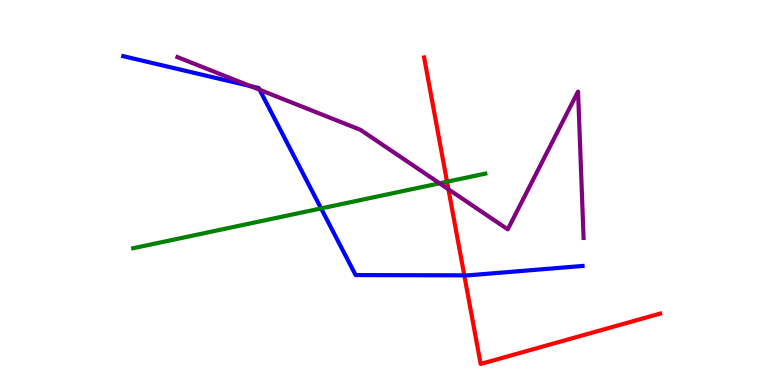[{'lines': ['blue', 'red'], 'intersections': [{'x': 5.99, 'y': 2.85}]}, {'lines': ['green', 'red'], 'intersections': [{'x': 5.77, 'y': 5.28}]}, {'lines': ['purple', 'red'], 'intersections': [{'x': 5.79, 'y': 5.08}]}, {'lines': ['blue', 'green'], 'intersections': [{'x': 4.14, 'y': 4.59}]}, {'lines': ['blue', 'purple'], 'intersections': [{'x': 3.23, 'y': 7.77}, {'x': 3.35, 'y': 7.67}]}, {'lines': ['green', 'purple'], 'intersections': [{'x': 5.67, 'y': 5.24}]}]